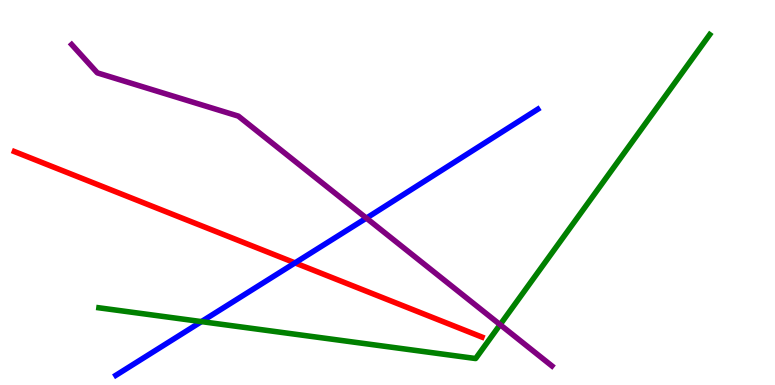[{'lines': ['blue', 'red'], 'intersections': [{'x': 3.81, 'y': 3.17}]}, {'lines': ['green', 'red'], 'intersections': []}, {'lines': ['purple', 'red'], 'intersections': []}, {'lines': ['blue', 'green'], 'intersections': [{'x': 2.6, 'y': 1.65}]}, {'lines': ['blue', 'purple'], 'intersections': [{'x': 4.73, 'y': 4.33}]}, {'lines': ['green', 'purple'], 'intersections': [{'x': 6.45, 'y': 1.57}]}]